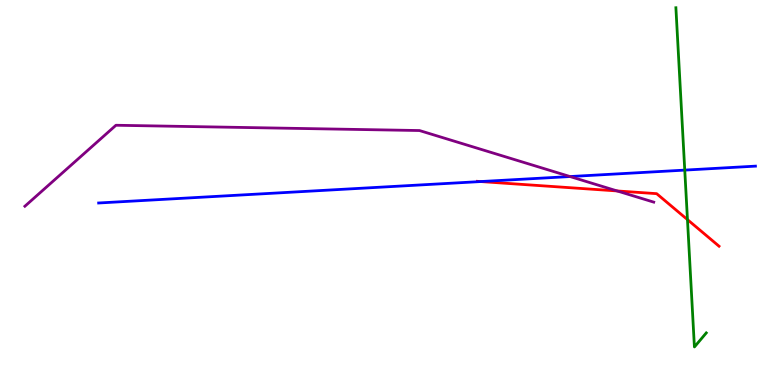[{'lines': ['blue', 'red'], 'intersections': [{'x': 6.2, 'y': 5.28}]}, {'lines': ['green', 'red'], 'intersections': [{'x': 8.87, 'y': 4.3}]}, {'lines': ['purple', 'red'], 'intersections': [{'x': 7.96, 'y': 5.04}]}, {'lines': ['blue', 'green'], 'intersections': [{'x': 8.84, 'y': 5.58}]}, {'lines': ['blue', 'purple'], 'intersections': [{'x': 7.36, 'y': 5.41}]}, {'lines': ['green', 'purple'], 'intersections': []}]